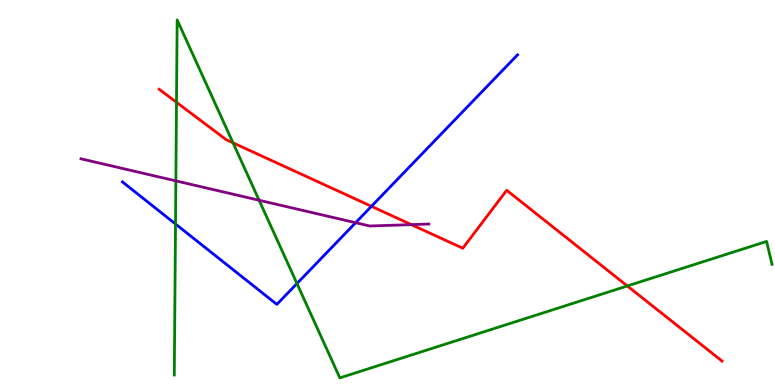[{'lines': ['blue', 'red'], 'intersections': [{'x': 4.79, 'y': 4.64}]}, {'lines': ['green', 'red'], 'intersections': [{'x': 2.28, 'y': 7.34}, {'x': 3.01, 'y': 6.29}, {'x': 8.09, 'y': 2.57}]}, {'lines': ['purple', 'red'], 'intersections': [{'x': 5.31, 'y': 4.17}]}, {'lines': ['blue', 'green'], 'intersections': [{'x': 2.26, 'y': 4.18}, {'x': 3.83, 'y': 2.64}]}, {'lines': ['blue', 'purple'], 'intersections': [{'x': 4.59, 'y': 4.22}]}, {'lines': ['green', 'purple'], 'intersections': [{'x': 2.27, 'y': 5.3}, {'x': 3.34, 'y': 4.8}]}]